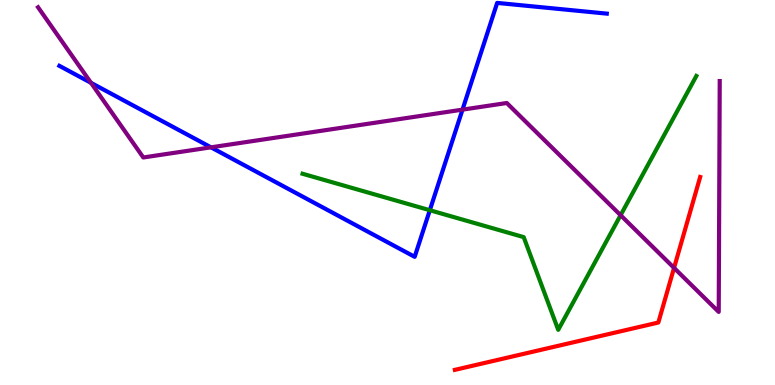[{'lines': ['blue', 'red'], 'intersections': []}, {'lines': ['green', 'red'], 'intersections': []}, {'lines': ['purple', 'red'], 'intersections': [{'x': 8.7, 'y': 3.04}]}, {'lines': ['blue', 'green'], 'intersections': [{'x': 5.55, 'y': 4.54}]}, {'lines': ['blue', 'purple'], 'intersections': [{'x': 1.17, 'y': 7.85}, {'x': 2.72, 'y': 6.17}, {'x': 5.97, 'y': 7.15}]}, {'lines': ['green', 'purple'], 'intersections': [{'x': 8.01, 'y': 4.41}]}]